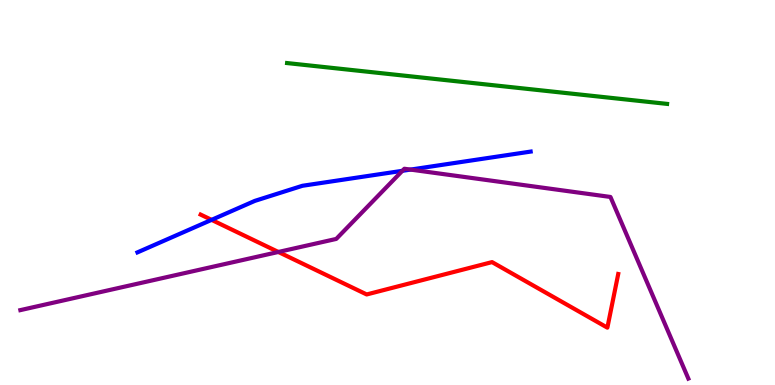[{'lines': ['blue', 'red'], 'intersections': [{'x': 2.73, 'y': 4.29}]}, {'lines': ['green', 'red'], 'intersections': []}, {'lines': ['purple', 'red'], 'intersections': [{'x': 3.59, 'y': 3.46}]}, {'lines': ['blue', 'green'], 'intersections': []}, {'lines': ['blue', 'purple'], 'intersections': [{'x': 5.19, 'y': 5.56}, {'x': 5.3, 'y': 5.6}]}, {'lines': ['green', 'purple'], 'intersections': []}]